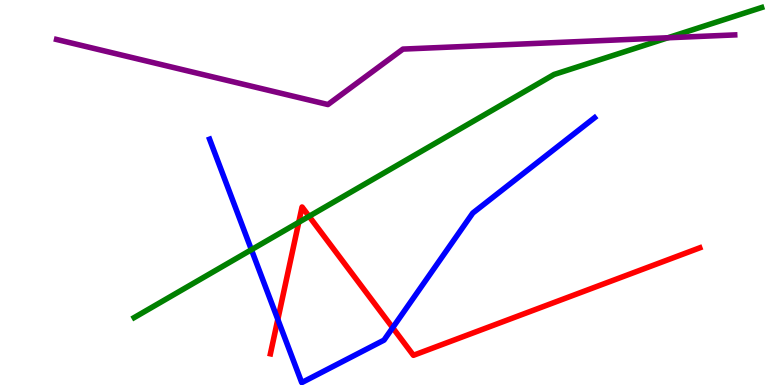[{'lines': ['blue', 'red'], 'intersections': [{'x': 3.58, 'y': 1.7}, {'x': 5.07, 'y': 1.49}]}, {'lines': ['green', 'red'], 'intersections': [{'x': 3.85, 'y': 4.23}, {'x': 3.99, 'y': 4.38}]}, {'lines': ['purple', 'red'], 'intersections': []}, {'lines': ['blue', 'green'], 'intersections': [{'x': 3.24, 'y': 3.51}]}, {'lines': ['blue', 'purple'], 'intersections': []}, {'lines': ['green', 'purple'], 'intersections': [{'x': 8.62, 'y': 9.02}]}]